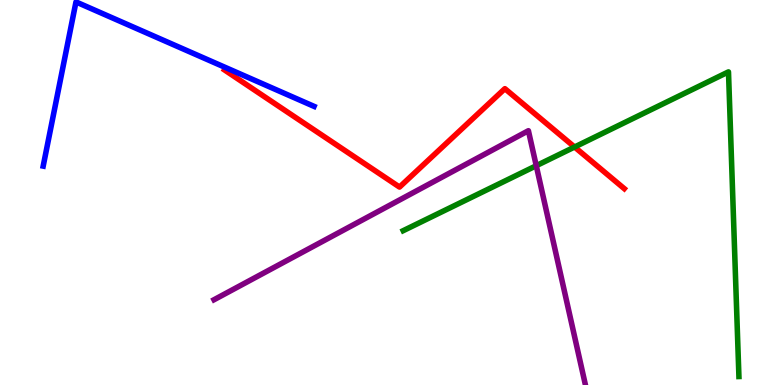[{'lines': ['blue', 'red'], 'intersections': []}, {'lines': ['green', 'red'], 'intersections': [{'x': 7.41, 'y': 6.18}]}, {'lines': ['purple', 'red'], 'intersections': []}, {'lines': ['blue', 'green'], 'intersections': []}, {'lines': ['blue', 'purple'], 'intersections': []}, {'lines': ['green', 'purple'], 'intersections': [{'x': 6.92, 'y': 5.7}]}]